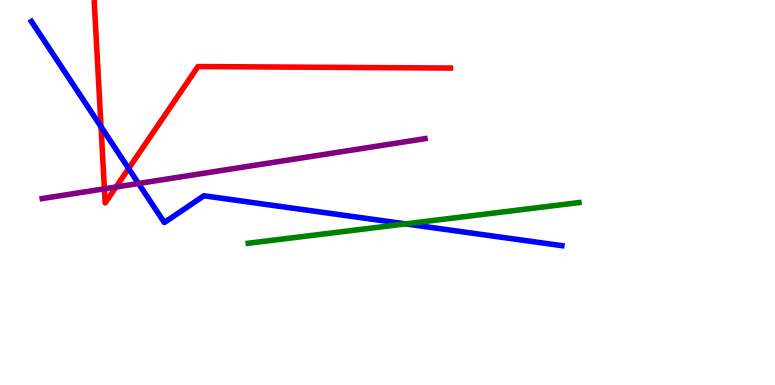[{'lines': ['blue', 'red'], 'intersections': [{'x': 1.3, 'y': 6.71}, {'x': 1.66, 'y': 5.62}]}, {'lines': ['green', 'red'], 'intersections': []}, {'lines': ['purple', 'red'], 'intersections': [{'x': 1.35, 'y': 5.1}, {'x': 1.5, 'y': 5.14}]}, {'lines': ['blue', 'green'], 'intersections': [{'x': 5.23, 'y': 4.18}]}, {'lines': ['blue', 'purple'], 'intersections': [{'x': 1.79, 'y': 5.23}]}, {'lines': ['green', 'purple'], 'intersections': []}]